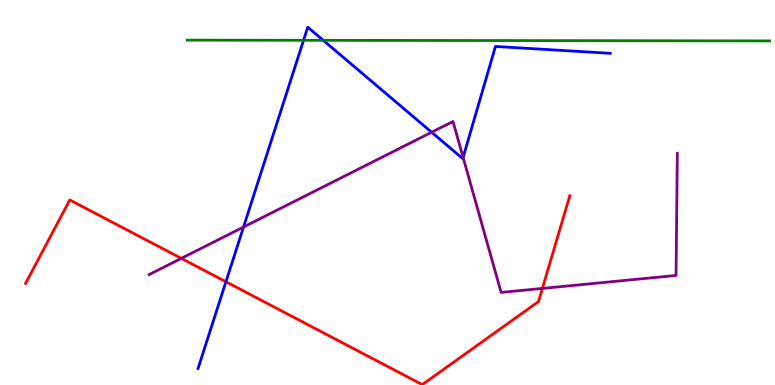[{'lines': ['blue', 'red'], 'intersections': [{'x': 2.92, 'y': 2.68}]}, {'lines': ['green', 'red'], 'intersections': []}, {'lines': ['purple', 'red'], 'intersections': [{'x': 2.34, 'y': 3.29}, {'x': 7.0, 'y': 2.51}]}, {'lines': ['blue', 'green'], 'intersections': [{'x': 3.92, 'y': 8.95}, {'x': 4.17, 'y': 8.95}]}, {'lines': ['blue', 'purple'], 'intersections': [{'x': 3.14, 'y': 4.1}, {'x': 5.57, 'y': 6.57}, {'x': 5.98, 'y': 5.91}]}, {'lines': ['green', 'purple'], 'intersections': []}]